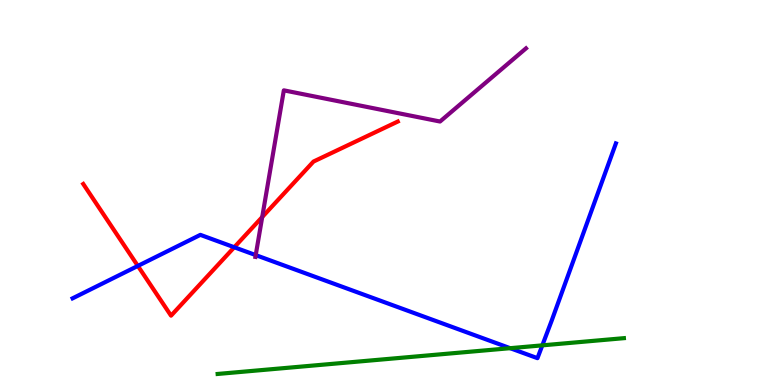[{'lines': ['blue', 'red'], 'intersections': [{'x': 1.78, 'y': 3.09}, {'x': 3.02, 'y': 3.58}]}, {'lines': ['green', 'red'], 'intersections': []}, {'lines': ['purple', 'red'], 'intersections': [{'x': 3.38, 'y': 4.36}]}, {'lines': ['blue', 'green'], 'intersections': [{'x': 6.58, 'y': 0.956}, {'x': 7.0, 'y': 1.03}]}, {'lines': ['blue', 'purple'], 'intersections': [{'x': 3.3, 'y': 3.37}]}, {'lines': ['green', 'purple'], 'intersections': []}]